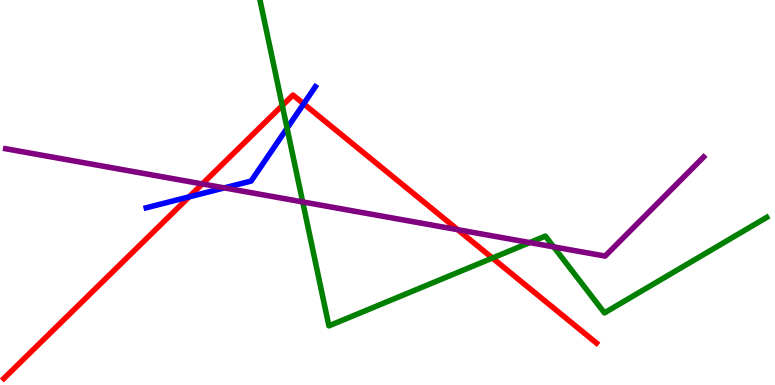[{'lines': ['blue', 'red'], 'intersections': [{'x': 2.44, 'y': 4.89}, {'x': 3.92, 'y': 7.3}]}, {'lines': ['green', 'red'], 'intersections': [{'x': 3.64, 'y': 7.26}, {'x': 6.35, 'y': 3.3}]}, {'lines': ['purple', 'red'], 'intersections': [{'x': 2.61, 'y': 5.22}, {'x': 5.91, 'y': 4.03}]}, {'lines': ['blue', 'green'], 'intersections': [{'x': 3.7, 'y': 6.67}]}, {'lines': ['blue', 'purple'], 'intersections': [{'x': 2.89, 'y': 5.12}]}, {'lines': ['green', 'purple'], 'intersections': [{'x': 3.91, 'y': 4.76}, {'x': 6.84, 'y': 3.7}, {'x': 7.14, 'y': 3.59}]}]